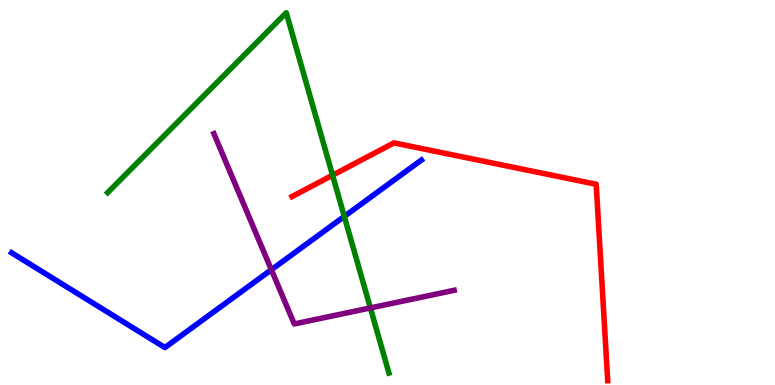[{'lines': ['blue', 'red'], 'intersections': []}, {'lines': ['green', 'red'], 'intersections': [{'x': 4.29, 'y': 5.45}]}, {'lines': ['purple', 'red'], 'intersections': []}, {'lines': ['blue', 'green'], 'intersections': [{'x': 4.44, 'y': 4.38}]}, {'lines': ['blue', 'purple'], 'intersections': [{'x': 3.5, 'y': 2.99}]}, {'lines': ['green', 'purple'], 'intersections': [{'x': 4.78, 'y': 2.0}]}]